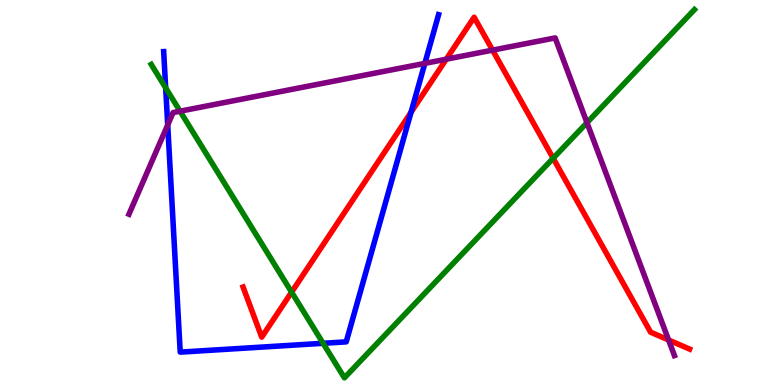[{'lines': ['blue', 'red'], 'intersections': [{'x': 5.3, 'y': 7.08}]}, {'lines': ['green', 'red'], 'intersections': [{'x': 3.76, 'y': 2.41}, {'x': 7.14, 'y': 5.89}]}, {'lines': ['purple', 'red'], 'intersections': [{'x': 5.76, 'y': 8.46}, {'x': 6.36, 'y': 8.7}, {'x': 8.63, 'y': 1.17}]}, {'lines': ['blue', 'green'], 'intersections': [{'x': 2.14, 'y': 7.72}, {'x': 4.17, 'y': 1.08}]}, {'lines': ['blue', 'purple'], 'intersections': [{'x': 2.16, 'y': 6.76}, {'x': 5.48, 'y': 8.35}]}, {'lines': ['green', 'purple'], 'intersections': [{'x': 2.32, 'y': 7.11}, {'x': 7.57, 'y': 6.81}]}]